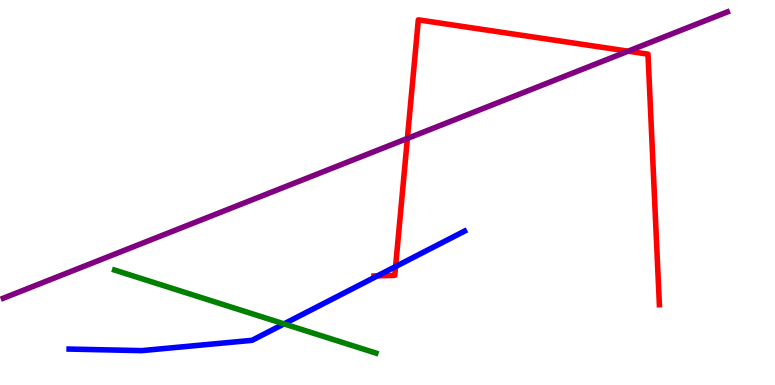[{'lines': ['blue', 'red'], 'intersections': [{'x': 4.87, 'y': 2.83}, {'x': 5.1, 'y': 3.08}]}, {'lines': ['green', 'red'], 'intersections': []}, {'lines': ['purple', 'red'], 'intersections': [{'x': 5.26, 'y': 6.4}, {'x': 8.1, 'y': 8.67}]}, {'lines': ['blue', 'green'], 'intersections': [{'x': 3.66, 'y': 1.59}]}, {'lines': ['blue', 'purple'], 'intersections': []}, {'lines': ['green', 'purple'], 'intersections': []}]